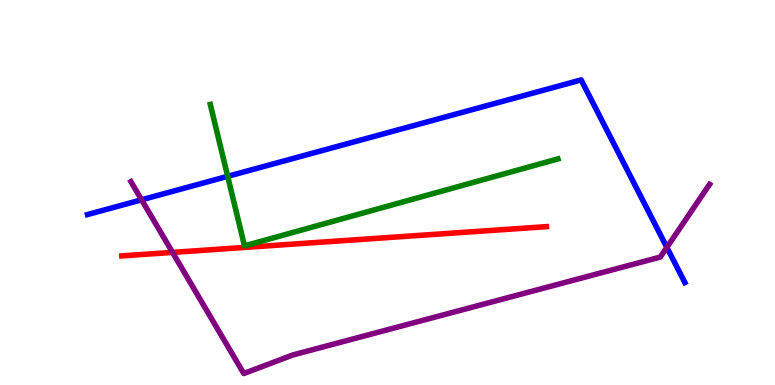[{'lines': ['blue', 'red'], 'intersections': []}, {'lines': ['green', 'red'], 'intersections': []}, {'lines': ['purple', 'red'], 'intersections': [{'x': 2.23, 'y': 3.44}]}, {'lines': ['blue', 'green'], 'intersections': [{'x': 2.94, 'y': 5.42}]}, {'lines': ['blue', 'purple'], 'intersections': [{'x': 1.83, 'y': 4.81}, {'x': 8.6, 'y': 3.57}]}, {'lines': ['green', 'purple'], 'intersections': []}]